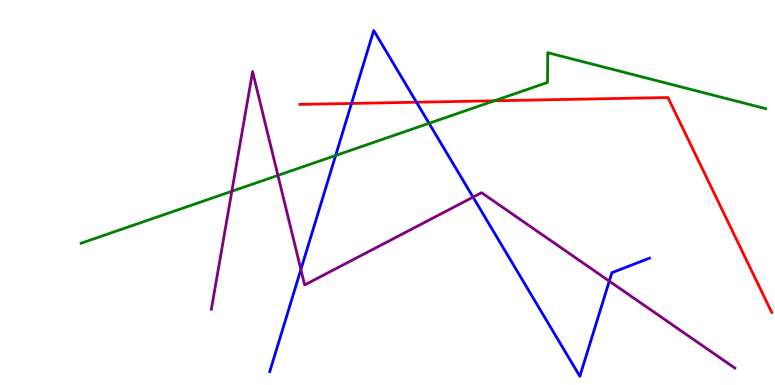[{'lines': ['blue', 'red'], 'intersections': [{'x': 4.54, 'y': 7.31}, {'x': 5.37, 'y': 7.34}]}, {'lines': ['green', 'red'], 'intersections': [{'x': 6.38, 'y': 7.38}]}, {'lines': ['purple', 'red'], 'intersections': []}, {'lines': ['blue', 'green'], 'intersections': [{'x': 4.33, 'y': 5.96}, {'x': 5.54, 'y': 6.8}]}, {'lines': ['blue', 'purple'], 'intersections': [{'x': 3.88, 'y': 3.0}, {'x': 6.1, 'y': 4.88}, {'x': 7.86, 'y': 2.7}]}, {'lines': ['green', 'purple'], 'intersections': [{'x': 2.99, 'y': 5.03}, {'x': 3.59, 'y': 5.44}]}]